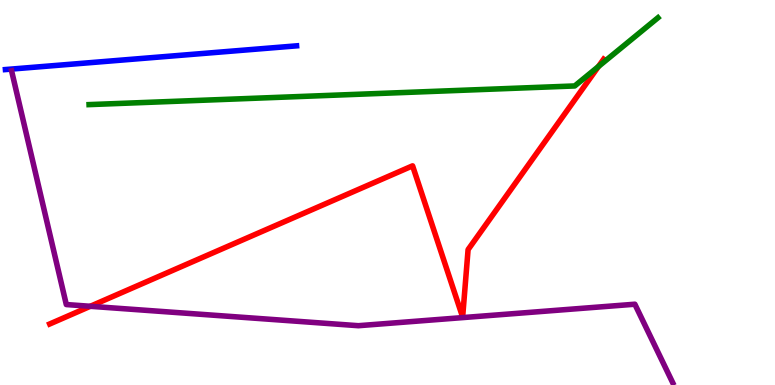[{'lines': ['blue', 'red'], 'intersections': []}, {'lines': ['green', 'red'], 'intersections': [{'x': 7.72, 'y': 8.27}]}, {'lines': ['purple', 'red'], 'intersections': [{'x': 1.17, 'y': 2.04}]}, {'lines': ['blue', 'green'], 'intersections': []}, {'lines': ['blue', 'purple'], 'intersections': []}, {'lines': ['green', 'purple'], 'intersections': []}]